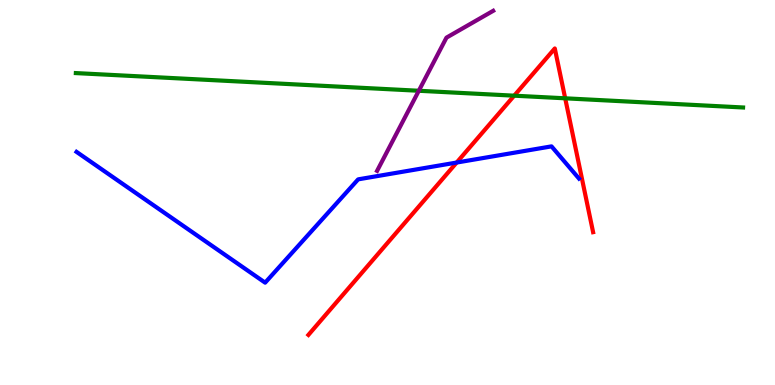[{'lines': ['blue', 'red'], 'intersections': [{'x': 5.89, 'y': 5.78}]}, {'lines': ['green', 'red'], 'intersections': [{'x': 6.63, 'y': 7.51}, {'x': 7.29, 'y': 7.45}]}, {'lines': ['purple', 'red'], 'intersections': []}, {'lines': ['blue', 'green'], 'intersections': []}, {'lines': ['blue', 'purple'], 'intersections': []}, {'lines': ['green', 'purple'], 'intersections': [{'x': 5.4, 'y': 7.64}]}]